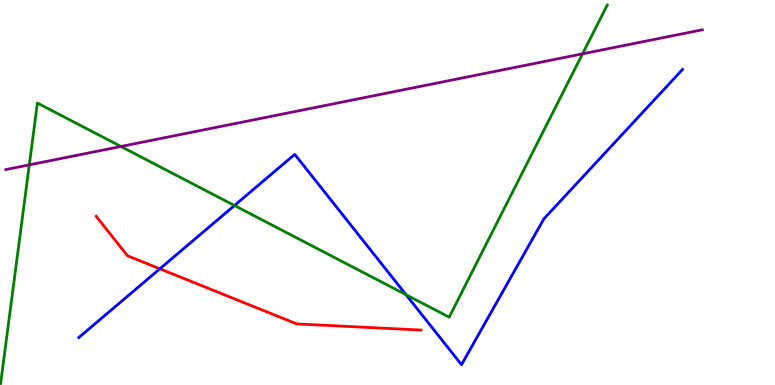[{'lines': ['blue', 'red'], 'intersections': [{'x': 2.06, 'y': 3.02}]}, {'lines': ['green', 'red'], 'intersections': []}, {'lines': ['purple', 'red'], 'intersections': []}, {'lines': ['blue', 'green'], 'intersections': [{'x': 3.03, 'y': 4.66}, {'x': 5.24, 'y': 2.34}]}, {'lines': ['blue', 'purple'], 'intersections': []}, {'lines': ['green', 'purple'], 'intersections': [{'x': 0.378, 'y': 5.72}, {'x': 1.56, 'y': 6.2}, {'x': 7.52, 'y': 8.6}]}]